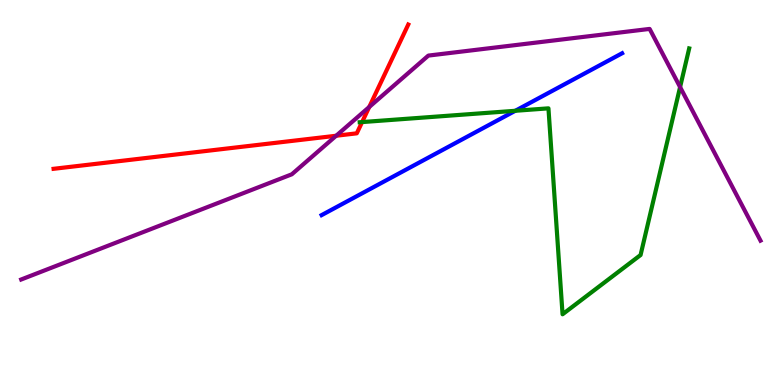[{'lines': ['blue', 'red'], 'intersections': []}, {'lines': ['green', 'red'], 'intersections': [{'x': 4.67, 'y': 6.83}]}, {'lines': ['purple', 'red'], 'intersections': [{'x': 4.34, 'y': 6.47}, {'x': 4.76, 'y': 7.22}]}, {'lines': ['blue', 'green'], 'intersections': [{'x': 6.65, 'y': 7.12}]}, {'lines': ['blue', 'purple'], 'intersections': []}, {'lines': ['green', 'purple'], 'intersections': [{'x': 8.78, 'y': 7.74}]}]